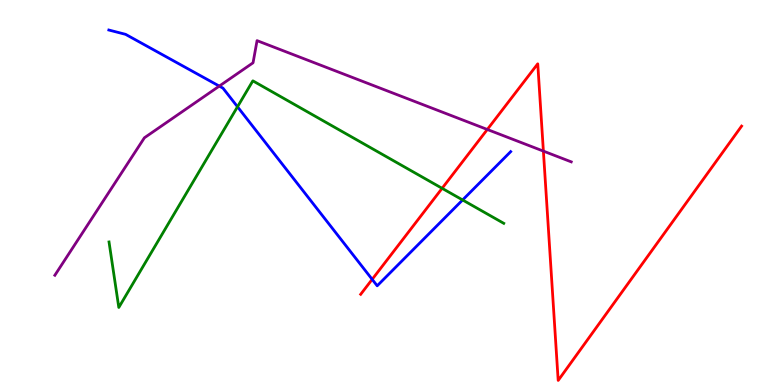[{'lines': ['blue', 'red'], 'intersections': [{'x': 4.8, 'y': 2.74}]}, {'lines': ['green', 'red'], 'intersections': [{'x': 5.7, 'y': 5.11}]}, {'lines': ['purple', 'red'], 'intersections': [{'x': 6.29, 'y': 6.64}, {'x': 7.01, 'y': 6.08}]}, {'lines': ['blue', 'green'], 'intersections': [{'x': 3.06, 'y': 7.23}, {'x': 5.97, 'y': 4.81}]}, {'lines': ['blue', 'purple'], 'intersections': [{'x': 2.83, 'y': 7.76}]}, {'lines': ['green', 'purple'], 'intersections': []}]